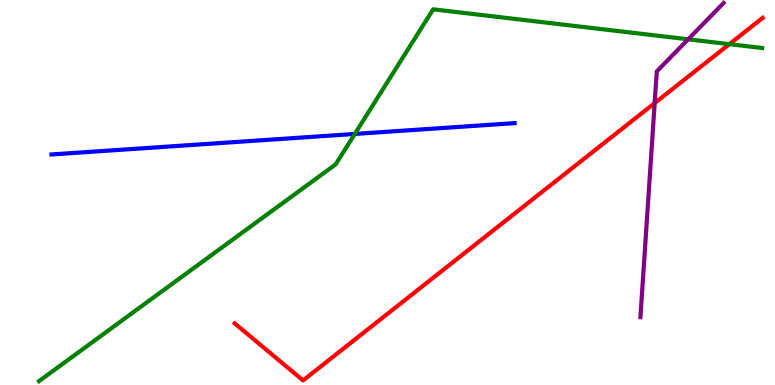[{'lines': ['blue', 'red'], 'intersections': []}, {'lines': ['green', 'red'], 'intersections': [{'x': 9.41, 'y': 8.85}]}, {'lines': ['purple', 'red'], 'intersections': [{'x': 8.45, 'y': 7.32}]}, {'lines': ['blue', 'green'], 'intersections': [{'x': 4.58, 'y': 6.52}]}, {'lines': ['blue', 'purple'], 'intersections': []}, {'lines': ['green', 'purple'], 'intersections': [{'x': 8.88, 'y': 8.98}]}]